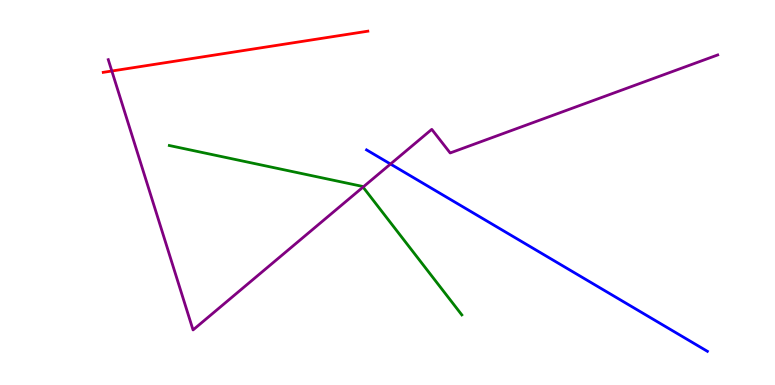[{'lines': ['blue', 'red'], 'intersections': []}, {'lines': ['green', 'red'], 'intersections': []}, {'lines': ['purple', 'red'], 'intersections': [{'x': 1.44, 'y': 8.16}]}, {'lines': ['blue', 'green'], 'intersections': []}, {'lines': ['blue', 'purple'], 'intersections': [{'x': 5.04, 'y': 5.74}]}, {'lines': ['green', 'purple'], 'intersections': [{'x': 4.68, 'y': 5.14}]}]